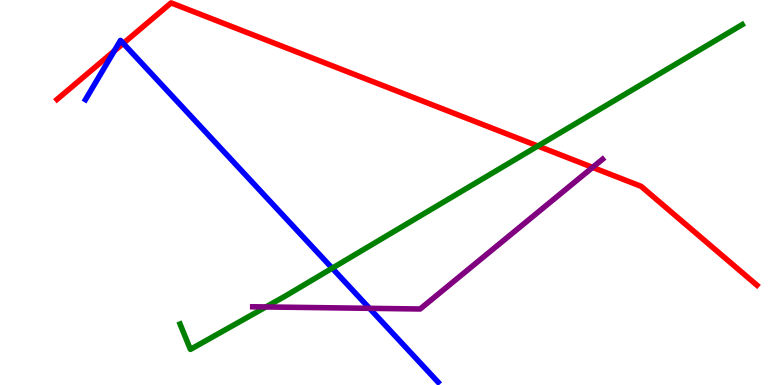[{'lines': ['blue', 'red'], 'intersections': [{'x': 1.47, 'y': 8.68}, {'x': 1.59, 'y': 8.87}]}, {'lines': ['green', 'red'], 'intersections': [{'x': 6.94, 'y': 6.21}]}, {'lines': ['purple', 'red'], 'intersections': [{'x': 7.65, 'y': 5.65}]}, {'lines': ['blue', 'green'], 'intersections': [{'x': 4.29, 'y': 3.03}]}, {'lines': ['blue', 'purple'], 'intersections': [{'x': 4.77, 'y': 1.99}]}, {'lines': ['green', 'purple'], 'intersections': [{'x': 3.43, 'y': 2.03}]}]